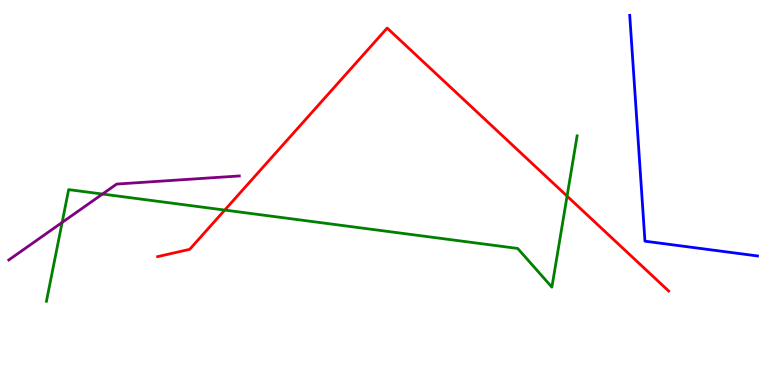[{'lines': ['blue', 'red'], 'intersections': []}, {'lines': ['green', 'red'], 'intersections': [{'x': 2.9, 'y': 4.54}, {'x': 7.32, 'y': 4.91}]}, {'lines': ['purple', 'red'], 'intersections': []}, {'lines': ['blue', 'green'], 'intersections': []}, {'lines': ['blue', 'purple'], 'intersections': []}, {'lines': ['green', 'purple'], 'intersections': [{'x': 0.802, 'y': 4.22}, {'x': 1.32, 'y': 4.96}]}]